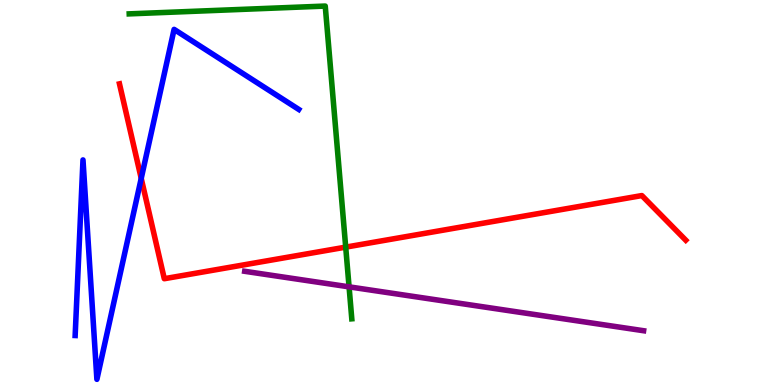[{'lines': ['blue', 'red'], 'intersections': [{'x': 1.82, 'y': 5.37}]}, {'lines': ['green', 'red'], 'intersections': [{'x': 4.46, 'y': 3.58}]}, {'lines': ['purple', 'red'], 'intersections': []}, {'lines': ['blue', 'green'], 'intersections': []}, {'lines': ['blue', 'purple'], 'intersections': []}, {'lines': ['green', 'purple'], 'intersections': [{'x': 4.5, 'y': 2.55}]}]